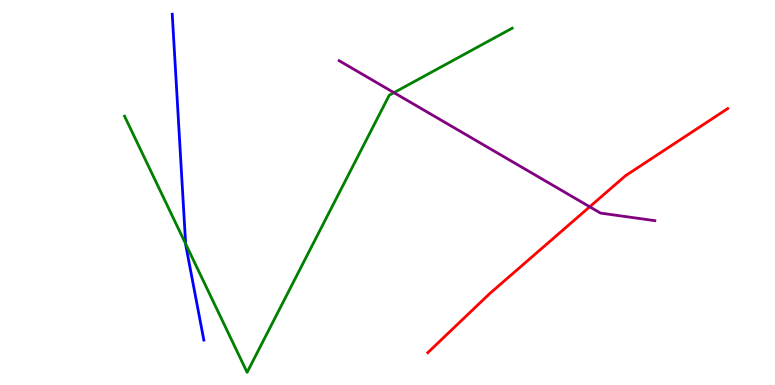[{'lines': ['blue', 'red'], 'intersections': []}, {'lines': ['green', 'red'], 'intersections': []}, {'lines': ['purple', 'red'], 'intersections': [{'x': 7.61, 'y': 4.63}]}, {'lines': ['blue', 'green'], 'intersections': [{'x': 2.4, 'y': 3.67}]}, {'lines': ['blue', 'purple'], 'intersections': []}, {'lines': ['green', 'purple'], 'intersections': [{'x': 5.08, 'y': 7.59}]}]